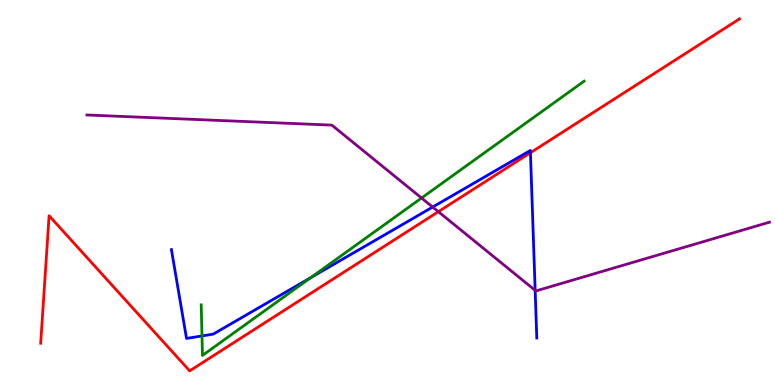[{'lines': ['blue', 'red'], 'intersections': [{'x': 6.84, 'y': 6.03}]}, {'lines': ['green', 'red'], 'intersections': []}, {'lines': ['purple', 'red'], 'intersections': [{'x': 5.66, 'y': 4.5}]}, {'lines': ['blue', 'green'], 'intersections': [{'x': 2.61, 'y': 1.27}, {'x': 4.01, 'y': 2.79}]}, {'lines': ['blue', 'purple'], 'intersections': [{'x': 5.58, 'y': 4.62}, {'x': 6.91, 'y': 2.46}]}, {'lines': ['green', 'purple'], 'intersections': [{'x': 5.44, 'y': 4.86}]}]